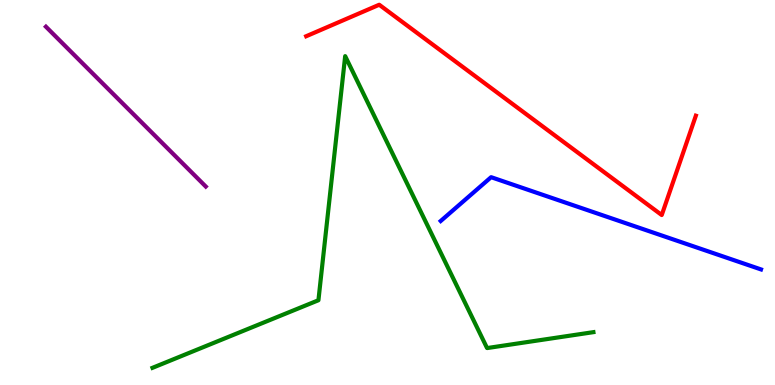[{'lines': ['blue', 'red'], 'intersections': []}, {'lines': ['green', 'red'], 'intersections': []}, {'lines': ['purple', 'red'], 'intersections': []}, {'lines': ['blue', 'green'], 'intersections': []}, {'lines': ['blue', 'purple'], 'intersections': []}, {'lines': ['green', 'purple'], 'intersections': []}]